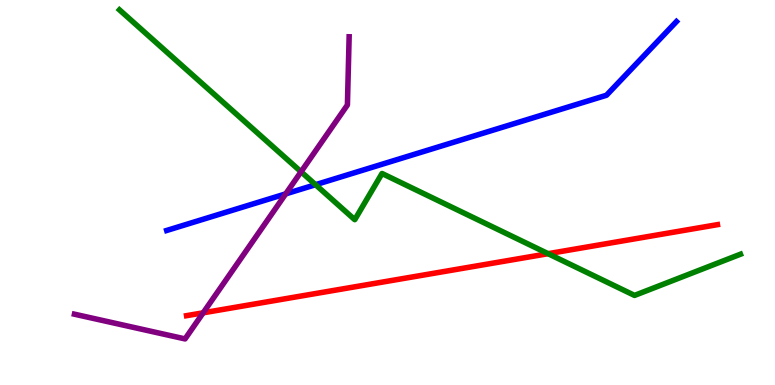[{'lines': ['blue', 'red'], 'intersections': []}, {'lines': ['green', 'red'], 'intersections': [{'x': 7.07, 'y': 3.41}]}, {'lines': ['purple', 'red'], 'intersections': [{'x': 2.62, 'y': 1.87}]}, {'lines': ['blue', 'green'], 'intersections': [{'x': 4.07, 'y': 5.2}]}, {'lines': ['blue', 'purple'], 'intersections': [{'x': 3.69, 'y': 4.96}]}, {'lines': ['green', 'purple'], 'intersections': [{'x': 3.88, 'y': 5.54}]}]